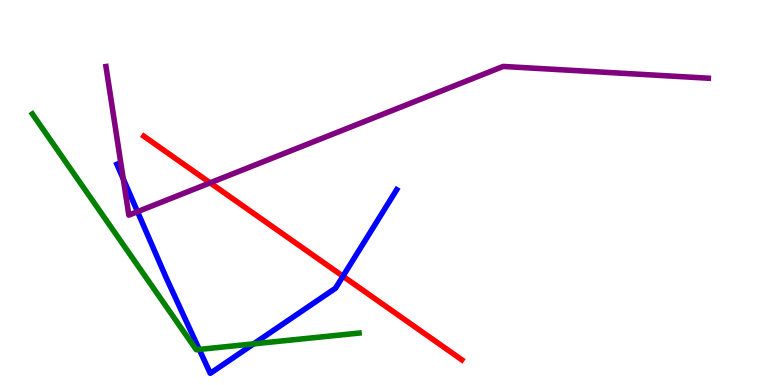[{'lines': ['blue', 'red'], 'intersections': [{'x': 4.43, 'y': 2.83}]}, {'lines': ['green', 'red'], 'intersections': []}, {'lines': ['purple', 'red'], 'intersections': [{'x': 2.71, 'y': 5.25}]}, {'lines': ['blue', 'green'], 'intersections': [{'x': 2.57, 'y': 0.924}, {'x': 3.27, 'y': 1.07}]}, {'lines': ['blue', 'purple'], 'intersections': [{'x': 1.59, 'y': 5.35}, {'x': 1.77, 'y': 4.5}]}, {'lines': ['green', 'purple'], 'intersections': []}]